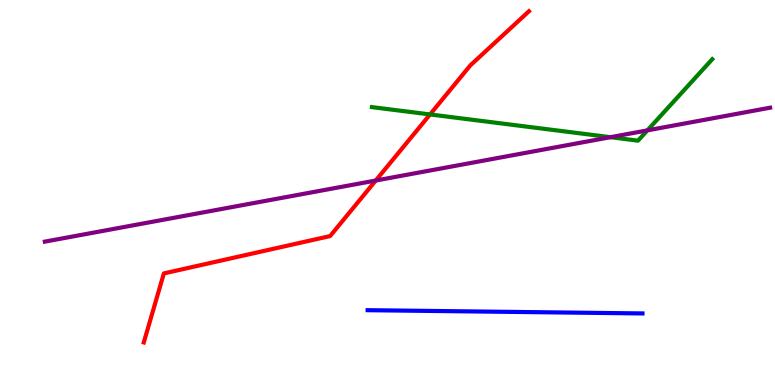[{'lines': ['blue', 'red'], 'intersections': []}, {'lines': ['green', 'red'], 'intersections': [{'x': 5.55, 'y': 7.03}]}, {'lines': ['purple', 'red'], 'intersections': [{'x': 4.85, 'y': 5.31}]}, {'lines': ['blue', 'green'], 'intersections': []}, {'lines': ['blue', 'purple'], 'intersections': []}, {'lines': ['green', 'purple'], 'intersections': [{'x': 7.88, 'y': 6.44}, {'x': 8.35, 'y': 6.61}]}]